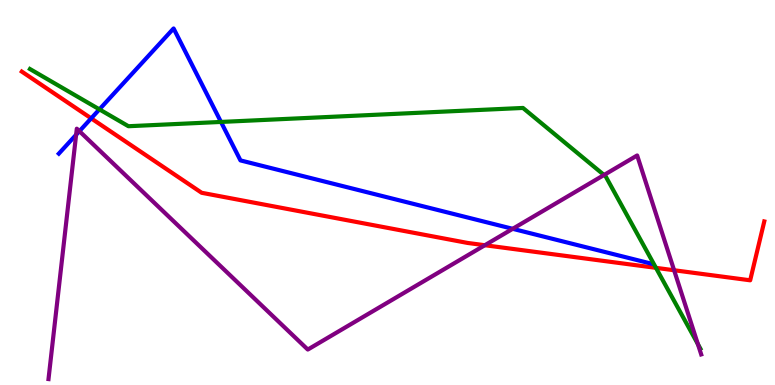[{'lines': ['blue', 'red'], 'intersections': [{'x': 1.18, 'y': 6.93}]}, {'lines': ['green', 'red'], 'intersections': [{'x': 8.46, 'y': 3.04}]}, {'lines': ['purple', 'red'], 'intersections': [{'x': 6.26, 'y': 3.63}, {'x': 8.7, 'y': 2.98}]}, {'lines': ['blue', 'green'], 'intersections': [{'x': 1.28, 'y': 7.16}, {'x': 2.85, 'y': 6.83}]}, {'lines': ['blue', 'purple'], 'intersections': [{'x': 0.982, 'y': 6.5}, {'x': 1.02, 'y': 6.59}, {'x': 6.62, 'y': 4.06}]}, {'lines': ['green', 'purple'], 'intersections': [{'x': 7.79, 'y': 5.45}, {'x': 9.0, 'y': 1.06}]}]